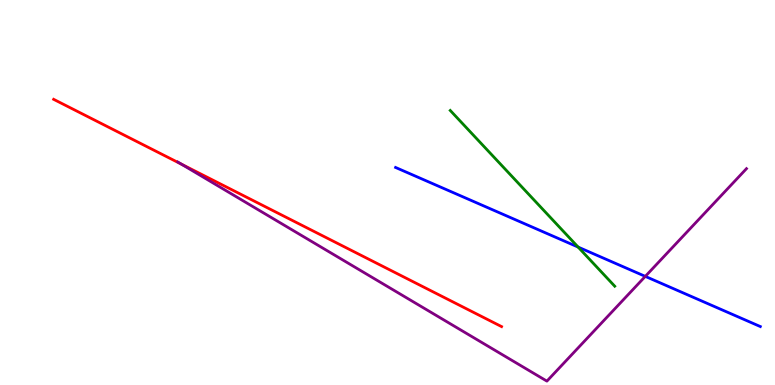[{'lines': ['blue', 'red'], 'intersections': []}, {'lines': ['green', 'red'], 'intersections': []}, {'lines': ['purple', 'red'], 'intersections': [{'x': 2.34, 'y': 5.74}]}, {'lines': ['blue', 'green'], 'intersections': [{'x': 7.46, 'y': 3.58}]}, {'lines': ['blue', 'purple'], 'intersections': [{'x': 8.33, 'y': 2.82}]}, {'lines': ['green', 'purple'], 'intersections': []}]